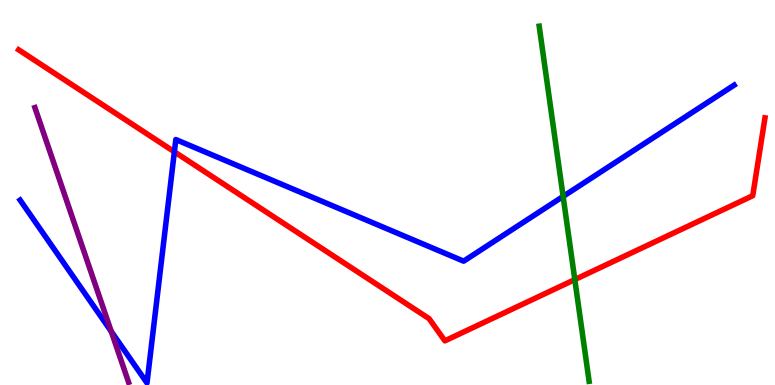[{'lines': ['blue', 'red'], 'intersections': [{'x': 2.25, 'y': 6.06}]}, {'lines': ['green', 'red'], 'intersections': [{'x': 7.42, 'y': 2.74}]}, {'lines': ['purple', 'red'], 'intersections': []}, {'lines': ['blue', 'green'], 'intersections': [{'x': 7.27, 'y': 4.9}]}, {'lines': ['blue', 'purple'], 'intersections': [{'x': 1.44, 'y': 1.39}]}, {'lines': ['green', 'purple'], 'intersections': []}]